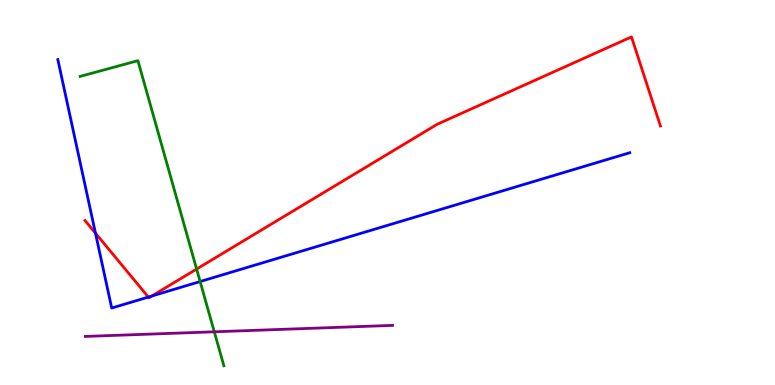[{'lines': ['blue', 'red'], 'intersections': [{'x': 1.23, 'y': 3.94}, {'x': 1.91, 'y': 2.28}, {'x': 1.96, 'y': 2.31}]}, {'lines': ['green', 'red'], 'intersections': [{'x': 2.54, 'y': 3.01}]}, {'lines': ['purple', 'red'], 'intersections': []}, {'lines': ['blue', 'green'], 'intersections': [{'x': 2.58, 'y': 2.69}]}, {'lines': ['blue', 'purple'], 'intersections': []}, {'lines': ['green', 'purple'], 'intersections': [{'x': 2.77, 'y': 1.38}]}]